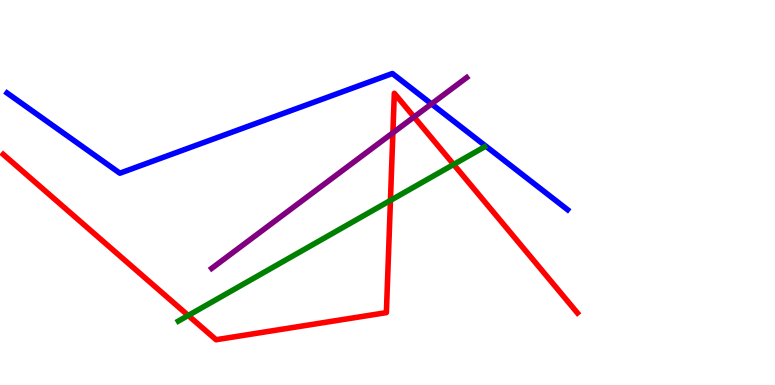[{'lines': ['blue', 'red'], 'intersections': []}, {'lines': ['green', 'red'], 'intersections': [{'x': 2.43, 'y': 1.81}, {'x': 5.04, 'y': 4.79}, {'x': 5.85, 'y': 5.73}]}, {'lines': ['purple', 'red'], 'intersections': [{'x': 5.07, 'y': 6.55}, {'x': 5.34, 'y': 6.96}]}, {'lines': ['blue', 'green'], 'intersections': []}, {'lines': ['blue', 'purple'], 'intersections': [{'x': 5.57, 'y': 7.3}]}, {'lines': ['green', 'purple'], 'intersections': []}]